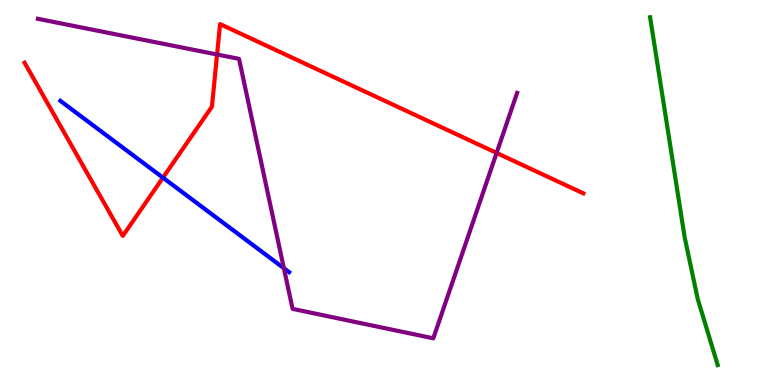[{'lines': ['blue', 'red'], 'intersections': [{'x': 2.1, 'y': 5.39}]}, {'lines': ['green', 'red'], 'intersections': []}, {'lines': ['purple', 'red'], 'intersections': [{'x': 2.8, 'y': 8.58}, {'x': 6.41, 'y': 6.03}]}, {'lines': ['blue', 'green'], 'intersections': []}, {'lines': ['blue', 'purple'], 'intersections': [{'x': 3.66, 'y': 3.03}]}, {'lines': ['green', 'purple'], 'intersections': []}]